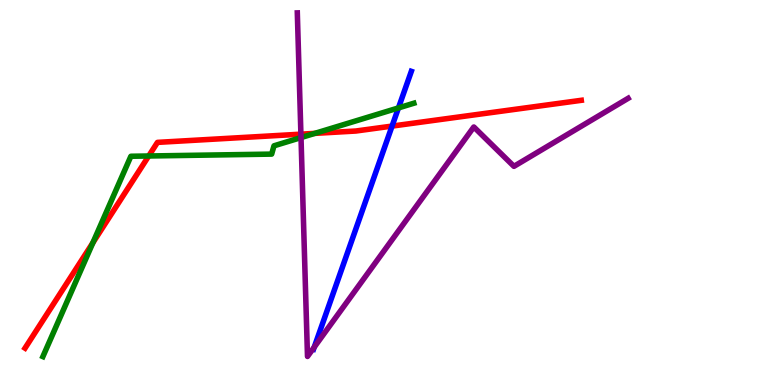[{'lines': ['blue', 'red'], 'intersections': [{'x': 5.06, 'y': 6.72}]}, {'lines': ['green', 'red'], 'intersections': [{'x': 1.2, 'y': 3.7}, {'x': 1.92, 'y': 5.95}, {'x': 4.06, 'y': 6.54}]}, {'lines': ['purple', 'red'], 'intersections': [{'x': 3.88, 'y': 6.52}]}, {'lines': ['blue', 'green'], 'intersections': [{'x': 5.14, 'y': 7.2}]}, {'lines': ['blue', 'purple'], 'intersections': [{'x': 4.05, 'y': 0.984}]}, {'lines': ['green', 'purple'], 'intersections': [{'x': 3.88, 'y': 6.43}]}]